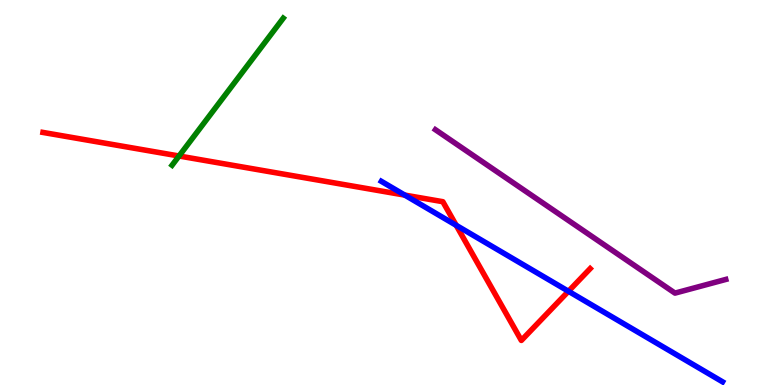[{'lines': ['blue', 'red'], 'intersections': [{'x': 5.22, 'y': 4.93}, {'x': 5.89, 'y': 4.15}, {'x': 7.33, 'y': 2.43}]}, {'lines': ['green', 'red'], 'intersections': [{'x': 2.31, 'y': 5.95}]}, {'lines': ['purple', 'red'], 'intersections': []}, {'lines': ['blue', 'green'], 'intersections': []}, {'lines': ['blue', 'purple'], 'intersections': []}, {'lines': ['green', 'purple'], 'intersections': []}]